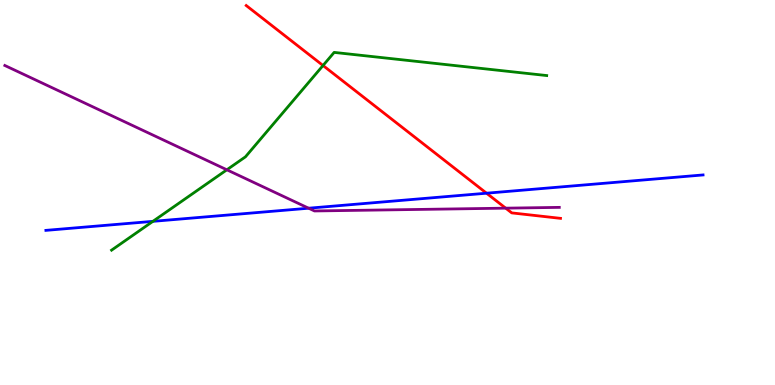[{'lines': ['blue', 'red'], 'intersections': [{'x': 6.28, 'y': 4.98}]}, {'lines': ['green', 'red'], 'intersections': [{'x': 4.17, 'y': 8.3}]}, {'lines': ['purple', 'red'], 'intersections': [{'x': 6.53, 'y': 4.59}]}, {'lines': ['blue', 'green'], 'intersections': [{'x': 1.97, 'y': 4.25}]}, {'lines': ['blue', 'purple'], 'intersections': [{'x': 3.98, 'y': 4.59}]}, {'lines': ['green', 'purple'], 'intersections': [{'x': 2.93, 'y': 5.59}]}]